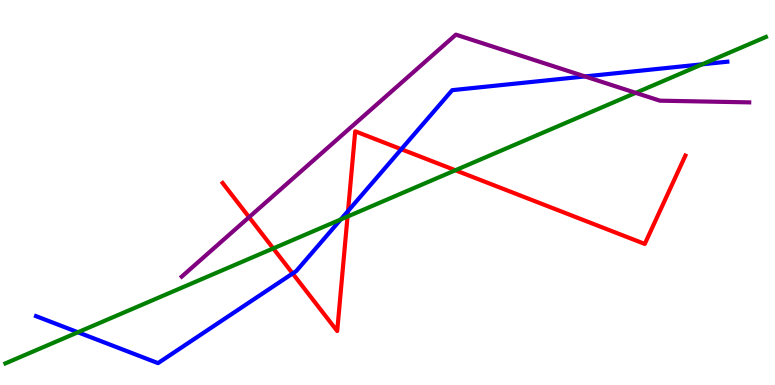[{'lines': ['blue', 'red'], 'intersections': [{'x': 3.78, 'y': 2.9}, {'x': 4.49, 'y': 4.52}, {'x': 5.18, 'y': 6.12}]}, {'lines': ['green', 'red'], 'intersections': [{'x': 3.53, 'y': 3.55}, {'x': 4.48, 'y': 4.38}, {'x': 5.88, 'y': 5.58}]}, {'lines': ['purple', 'red'], 'intersections': [{'x': 3.21, 'y': 4.36}]}, {'lines': ['blue', 'green'], 'intersections': [{'x': 1.01, 'y': 1.37}, {'x': 4.4, 'y': 4.3}, {'x': 9.06, 'y': 8.33}]}, {'lines': ['blue', 'purple'], 'intersections': [{'x': 7.55, 'y': 8.01}]}, {'lines': ['green', 'purple'], 'intersections': [{'x': 8.2, 'y': 7.59}]}]